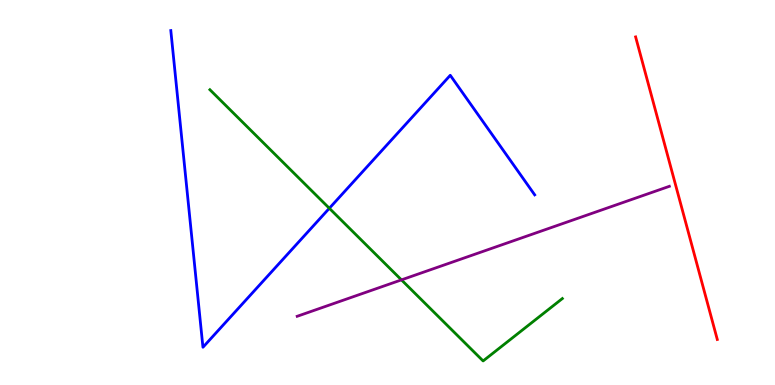[{'lines': ['blue', 'red'], 'intersections': []}, {'lines': ['green', 'red'], 'intersections': []}, {'lines': ['purple', 'red'], 'intersections': []}, {'lines': ['blue', 'green'], 'intersections': [{'x': 4.25, 'y': 4.59}]}, {'lines': ['blue', 'purple'], 'intersections': []}, {'lines': ['green', 'purple'], 'intersections': [{'x': 5.18, 'y': 2.73}]}]